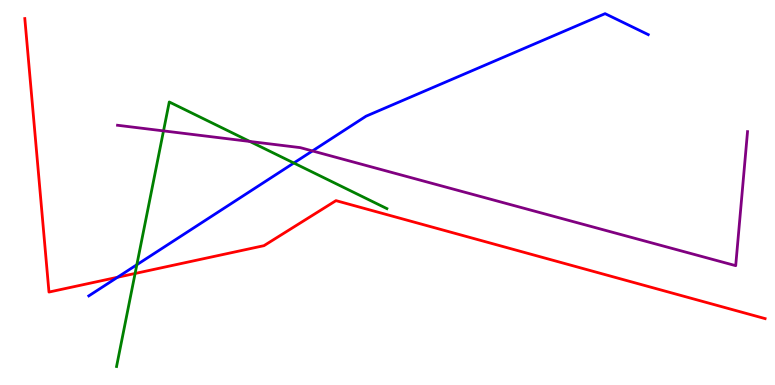[{'lines': ['blue', 'red'], 'intersections': [{'x': 1.52, 'y': 2.8}]}, {'lines': ['green', 'red'], 'intersections': [{'x': 1.74, 'y': 2.9}]}, {'lines': ['purple', 'red'], 'intersections': []}, {'lines': ['blue', 'green'], 'intersections': [{'x': 1.77, 'y': 3.12}, {'x': 3.79, 'y': 5.77}]}, {'lines': ['blue', 'purple'], 'intersections': [{'x': 4.03, 'y': 6.08}]}, {'lines': ['green', 'purple'], 'intersections': [{'x': 2.11, 'y': 6.6}, {'x': 3.22, 'y': 6.33}]}]